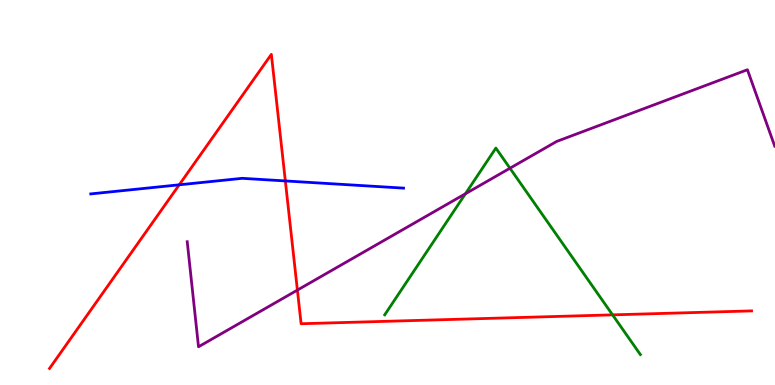[{'lines': ['blue', 'red'], 'intersections': [{'x': 2.31, 'y': 5.2}, {'x': 3.68, 'y': 5.3}]}, {'lines': ['green', 'red'], 'intersections': [{'x': 7.9, 'y': 1.82}]}, {'lines': ['purple', 'red'], 'intersections': [{'x': 3.84, 'y': 2.47}]}, {'lines': ['blue', 'green'], 'intersections': []}, {'lines': ['blue', 'purple'], 'intersections': []}, {'lines': ['green', 'purple'], 'intersections': [{'x': 6.01, 'y': 4.97}, {'x': 6.58, 'y': 5.63}]}]